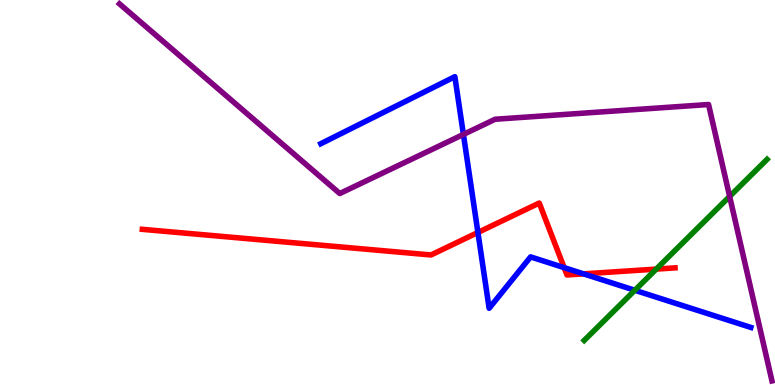[{'lines': ['blue', 'red'], 'intersections': [{'x': 6.17, 'y': 3.96}, {'x': 7.28, 'y': 3.05}, {'x': 7.53, 'y': 2.89}]}, {'lines': ['green', 'red'], 'intersections': [{'x': 8.47, 'y': 3.01}]}, {'lines': ['purple', 'red'], 'intersections': []}, {'lines': ['blue', 'green'], 'intersections': [{'x': 8.19, 'y': 2.46}]}, {'lines': ['blue', 'purple'], 'intersections': [{'x': 5.98, 'y': 6.51}]}, {'lines': ['green', 'purple'], 'intersections': [{'x': 9.41, 'y': 4.9}]}]